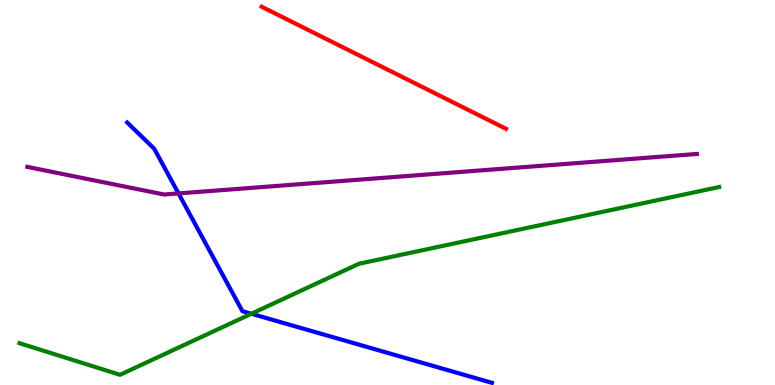[{'lines': ['blue', 'red'], 'intersections': []}, {'lines': ['green', 'red'], 'intersections': []}, {'lines': ['purple', 'red'], 'intersections': []}, {'lines': ['blue', 'green'], 'intersections': [{'x': 3.24, 'y': 1.85}]}, {'lines': ['blue', 'purple'], 'intersections': [{'x': 2.3, 'y': 4.98}]}, {'lines': ['green', 'purple'], 'intersections': []}]